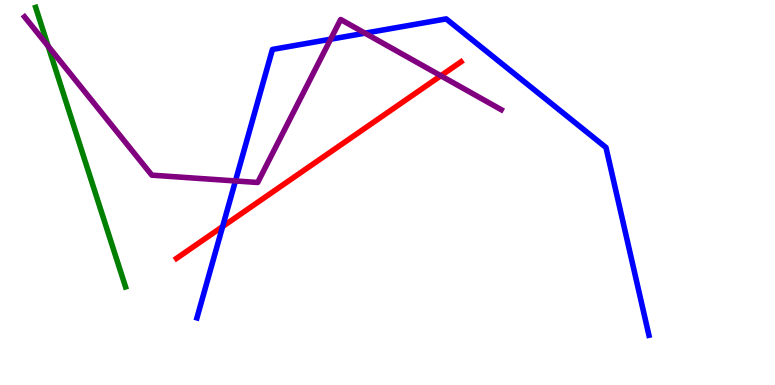[{'lines': ['blue', 'red'], 'intersections': [{'x': 2.87, 'y': 4.12}]}, {'lines': ['green', 'red'], 'intersections': []}, {'lines': ['purple', 'red'], 'intersections': [{'x': 5.69, 'y': 8.03}]}, {'lines': ['blue', 'green'], 'intersections': []}, {'lines': ['blue', 'purple'], 'intersections': [{'x': 3.04, 'y': 5.3}, {'x': 4.27, 'y': 8.98}, {'x': 4.71, 'y': 9.14}]}, {'lines': ['green', 'purple'], 'intersections': [{'x': 0.621, 'y': 8.8}]}]